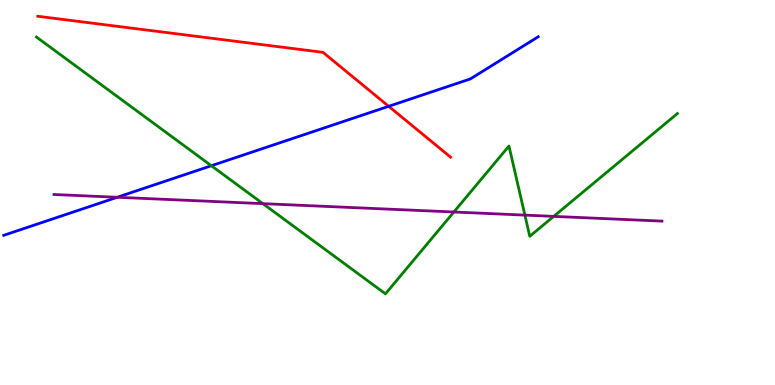[{'lines': ['blue', 'red'], 'intersections': [{'x': 5.02, 'y': 7.24}]}, {'lines': ['green', 'red'], 'intersections': []}, {'lines': ['purple', 'red'], 'intersections': []}, {'lines': ['blue', 'green'], 'intersections': [{'x': 2.73, 'y': 5.7}]}, {'lines': ['blue', 'purple'], 'intersections': [{'x': 1.51, 'y': 4.88}]}, {'lines': ['green', 'purple'], 'intersections': [{'x': 3.39, 'y': 4.71}, {'x': 5.86, 'y': 4.49}, {'x': 6.77, 'y': 4.41}, {'x': 7.14, 'y': 4.38}]}]